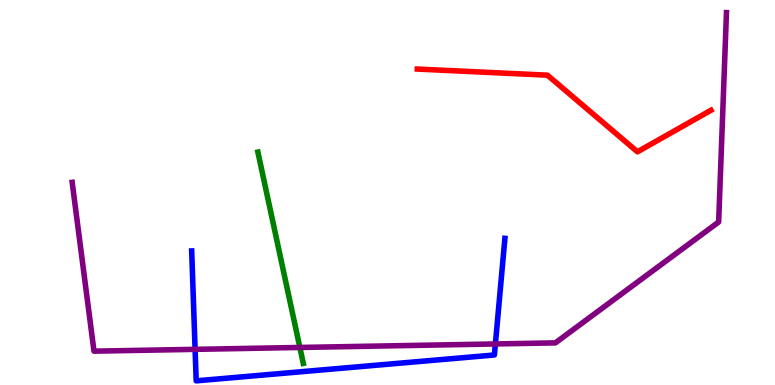[{'lines': ['blue', 'red'], 'intersections': []}, {'lines': ['green', 'red'], 'intersections': []}, {'lines': ['purple', 'red'], 'intersections': []}, {'lines': ['blue', 'green'], 'intersections': []}, {'lines': ['blue', 'purple'], 'intersections': [{'x': 2.52, 'y': 0.926}, {'x': 6.39, 'y': 1.07}]}, {'lines': ['green', 'purple'], 'intersections': [{'x': 3.87, 'y': 0.975}]}]